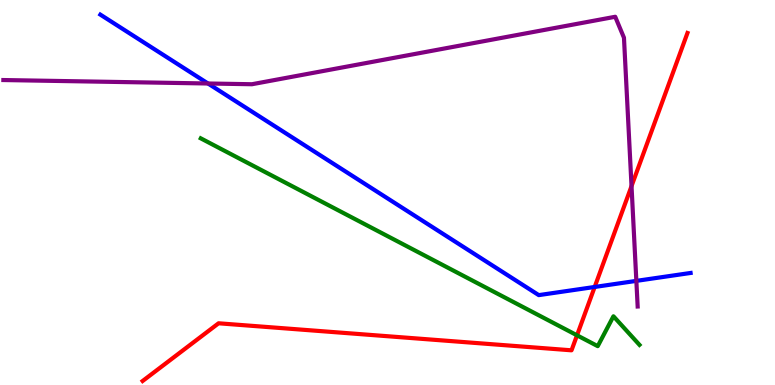[{'lines': ['blue', 'red'], 'intersections': [{'x': 7.67, 'y': 2.55}]}, {'lines': ['green', 'red'], 'intersections': [{'x': 7.45, 'y': 1.29}]}, {'lines': ['purple', 'red'], 'intersections': [{'x': 8.15, 'y': 5.17}]}, {'lines': ['blue', 'green'], 'intersections': []}, {'lines': ['blue', 'purple'], 'intersections': [{'x': 2.68, 'y': 7.83}, {'x': 8.21, 'y': 2.7}]}, {'lines': ['green', 'purple'], 'intersections': []}]